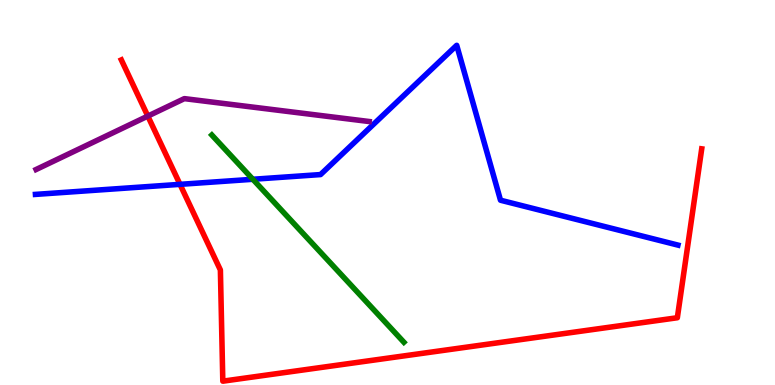[{'lines': ['blue', 'red'], 'intersections': [{'x': 2.32, 'y': 5.21}]}, {'lines': ['green', 'red'], 'intersections': []}, {'lines': ['purple', 'red'], 'intersections': [{'x': 1.91, 'y': 6.98}]}, {'lines': ['blue', 'green'], 'intersections': [{'x': 3.26, 'y': 5.34}]}, {'lines': ['blue', 'purple'], 'intersections': []}, {'lines': ['green', 'purple'], 'intersections': []}]